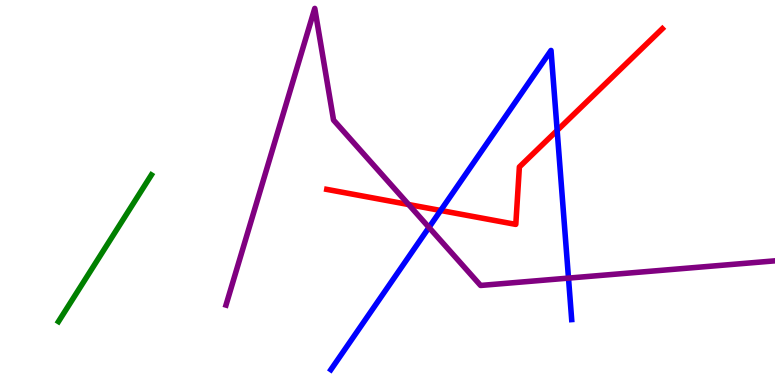[{'lines': ['blue', 'red'], 'intersections': [{'x': 5.69, 'y': 4.53}, {'x': 7.19, 'y': 6.61}]}, {'lines': ['green', 'red'], 'intersections': []}, {'lines': ['purple', 'red'], 'intersections': [{'x': 5.27, 'y': 4.69}]}, {'lines': ['blue', 'green'], 'intersections': []}, {'lines': ['blue', 'purple'], 'intersections': [{'x': 5.54, 'y': 4.09}, {'x': 7.34, 'y': 2.78}]}, {'lines': ['green', 'purple'], 'intersections': []}]